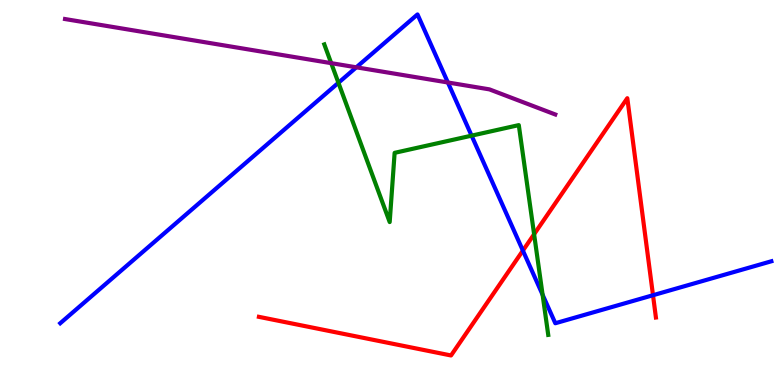[{'lines': ['blue', 'red'], 'intersections': [{'x': 6.75, 'y': 3.49}, {'x': 8.43, 'y': 2.33}]}, {'lines': ['green', 'red'], 'intersections': [{'x': 6.89, 'y': 3.92}]}, {'lines': ['purple', 'red'], 'intersections': []}, {'lines': ['blue', 'green'], 'intersections': [{'x': 4.37, 'y': 7.85}, {'x': 6.09, 'y': 6.48}, {'x': 7.0, 'y': 2.34}]}, {'lines': ['blue', 'purple'], 'intersections': [{'x': 4.6, 'y': 8.25}, {'x': 5.78, 'y': 7.86}]}, {'lines': ['green', 'purple'], 'intersections': [{'x': 4.27, 'y': 8.36}]}]